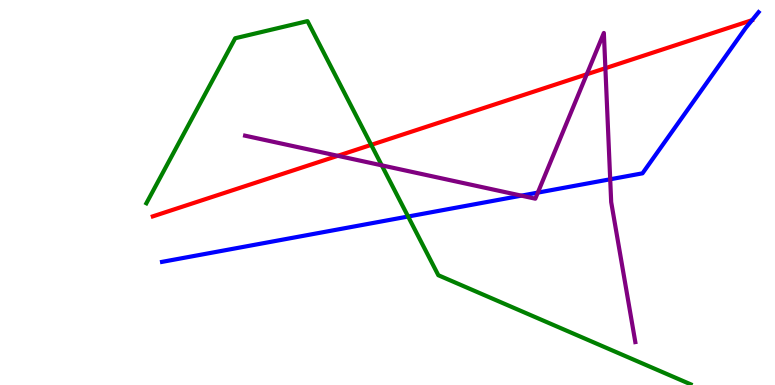[{'lines': ['blue', 'red'], 'intersections': []}, {'lines': ['green', 'red'], 'intersections': [{'x': 4.79, 'y': 6.24}]}, {'lines': ['purple', 'red'], 'intersections': [{'x': 4.36, 'y': 5.95}, {'x': 7.57, 'y': 8.07}, {'x': 7.81, 'y': 8.23}]}, {'lines': ['blue', 'green'], 'intersections': [{'x': 5.27, 'y': 4.38}]}, {'lines': ['blue', 'purple'], 'intersections': [{'x': 6.73, 'y': 4.92}, {'x': 6.94, 'y': 5.0}, {'x': 7.87, 'y': 5.34}]}, {'lines': ['green', 'purple'], 'intersections': [{'x': 4.93, 'y': 5.71}]}]